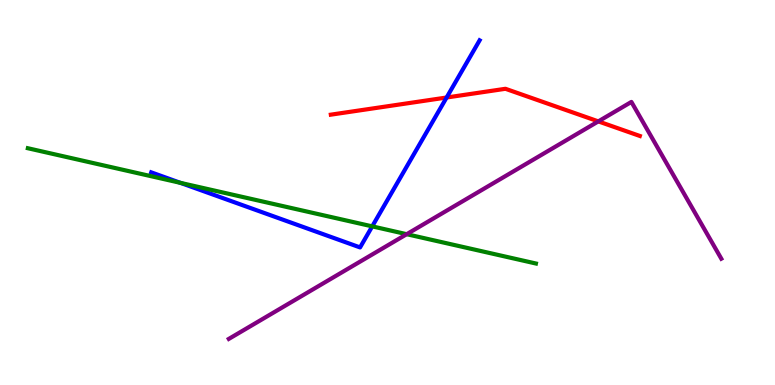[{'lines': ['blue', 'red'], 'intersections': [{'x': 5.76, 'y': 7.47}]}, {'lines': ['green', 'red'], 'intersections': []}, {'lines': ['purple', 'red'], 'intersections': [{'x': 7.72, 'y': 6.85}]}, {'lines': ['blue', 'green'], 'intersections': [{'x': 2.33, 'y': 5.25}, {'x': 4.8, 'y': 4.12}]}, {'lines': ['blue', 'purple'], 'intersections': []}, {'lines': ['green', 'purple'], 'intersections': [{'x': 5.25, 'y': 3.92}]}]